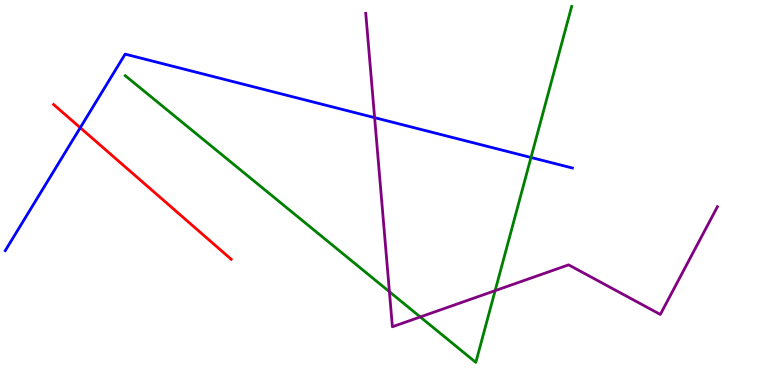[{'lines': ['blue', 'red'], 'intersections': [{'x': 1.04, 'y': 6.68}]}, {'lines': ['green', 'red'], 'intersections': []}, {'lines': ['purple', 'red'], 'intersections': []}, {'lines': ['blue', 'green'], 'intersections': [{'x': 6.85, 'y': 5.91}]}, {'lines': ['blue', 'purple'], 'intersections': [{'x': 4.83, 'y': 6.94}]}, {'lines': ['green', 'purple'], 'intersections': [{'x': 5.02, 'y': 2.42}, {'x': 5.42, 'y': 1.77}, {'x': 6.39, 'y': 2.45}]}]